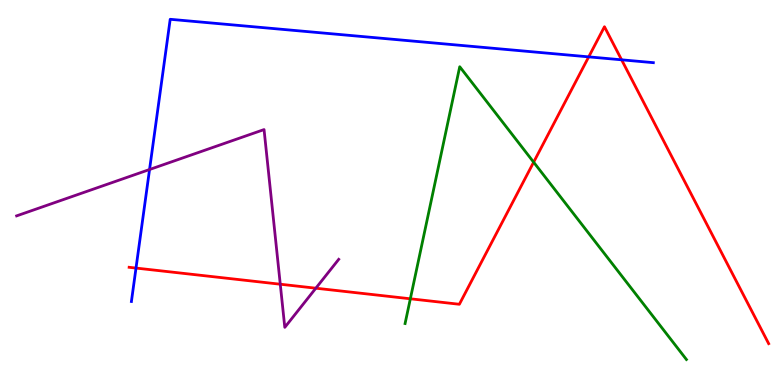[{'lines': ['blue', 'red'], 'intersections': [{'x': 1.75, 'y': 3.04}, {'x': 7.6, 'y': 8.52}, {'x': 8.02, 'y': 8.45}]}, {'lines': ['green', 'red'], 'intersections': [{'x': 5.29, 'y': 2.24}, {'x': 6.89, 'y': 5.79}]}, {'lines': ['purple', 'red'], 'intersections': [{'x': 3.62, 'y': 2.62}, {'x': 4.08, 'y': 2.51}]}, {'lines': ['blue', 'green'], 'intersections': []}, {'lines': ['blue', 'purple'], 'intersections': [{'x': 1.93, 'y': 5.6}]}, {'lines': ['green', 'purple'], 'intersections': []}]